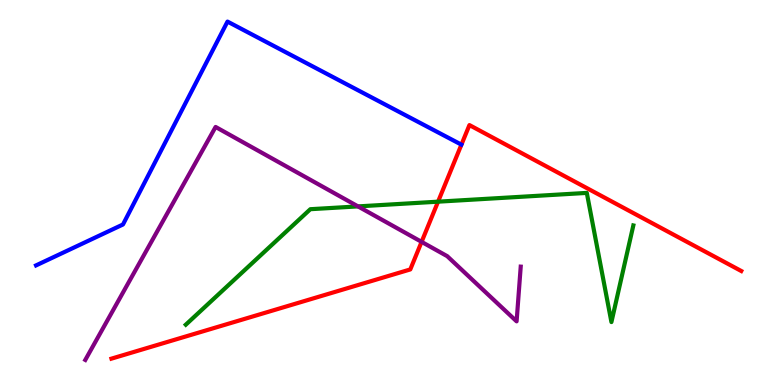[{'lines': ['blue', 'red'], 'intersections': []}, {'lines': ['green', 'red'], 'intersections': [{'x': 5.65, 'y': 4.76}]}, {'lines': ['purple', 'red'], 'intersections': [{'x': 5.44, 'y': 3.72}]}, {'lines': ['blue', 'green'], 'intersections': []}, {'lines': ['blue', 'purple'], 'intersections': []}, {'lines': ['green', 'purple'], 'intersections': [{'x': 4.62, 'y': 4.64}]}]